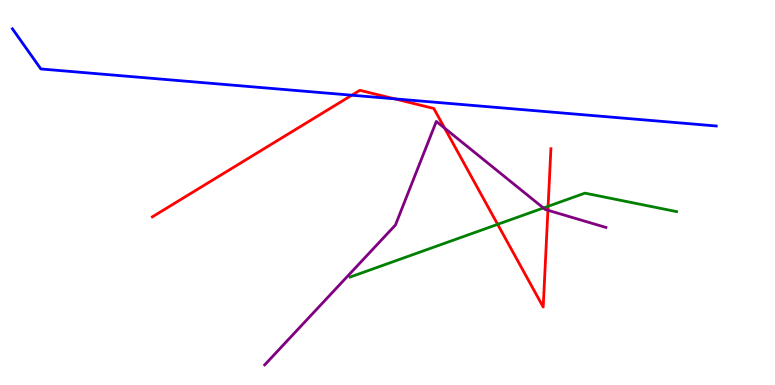[{'lines': ['blue', 'red'], 'intersections': [{'x': 4.54, 'y': 7.53}, {'x': 5.09, 'y': 7.43}]}, {'lines': ['green', 'red'], 'intersections': [{'x': 6.42, 'y': 4.17}, {'x': 7.07, 'y': 4.64}]}, {'lines': ['purple', 'red'], 'intersections': [{'x': 5.74, 'y': 6.67}, {'x': 7.07, 'y': 4.54}]}, {'lines': ['blue', 'green'], 'intersections': []}, {'lines': ['blue', 'purple'], 'intersections': []}, {'lines': ['green', 'purple'], 'intersections': [{'x': 7.01, 'y': 4.6}]}]